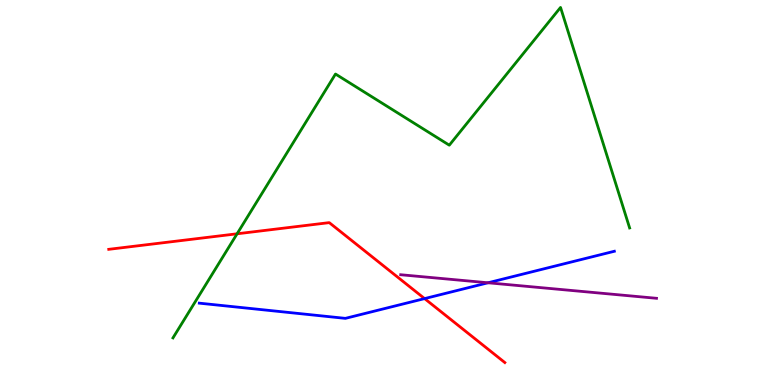[{'lines': ['blue', 'red'], 'intersections': [{'x': 5.48, 'y': 2.24}]}, {'lines': ['green', 'red'], 'intersections': [{'x': 3.06, 'y': 3.93}]}, {'lines': ['purple', 'red'], 'intersections': []}, {'lines': ['blue', 'green'], 'intersections': []}, {'lines': ['blue', 'purple'], 'intersections': [{'x': 6.3, 'y': 2.66}]}, {'lines': ['green', 'purple'], 'intersections': []}]